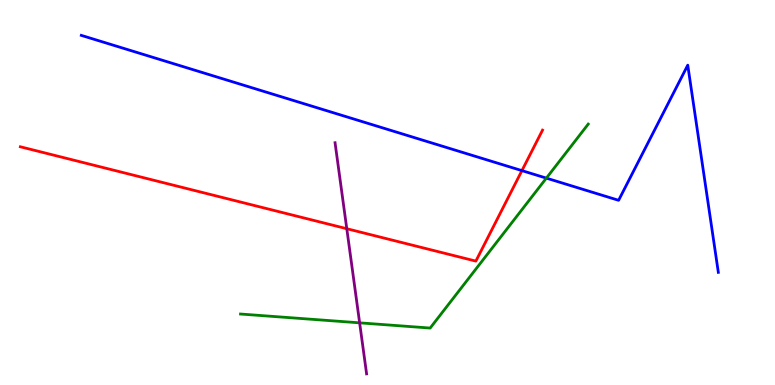[{'lines': ['blue', 'red'], 'intersections': [{'x': 6.73, 'y': 5.57}]}, {'lines': ['green', 'red'], 'intersections': []}, {'lines': ['purple', 'red'], 'intersections': [{'x': 4.47, 'y': 4.06}]}, {'lines': ['blue', 'green'], 'intersections': [{'x': 7.05, 'y': 5.37}]}, {'lines': ['blue', 'purple'], 'intersections': []}, {'lines': ['green', 'purple'], 'intersections': [{'x': 4.64, 'y': 1.61}]}]